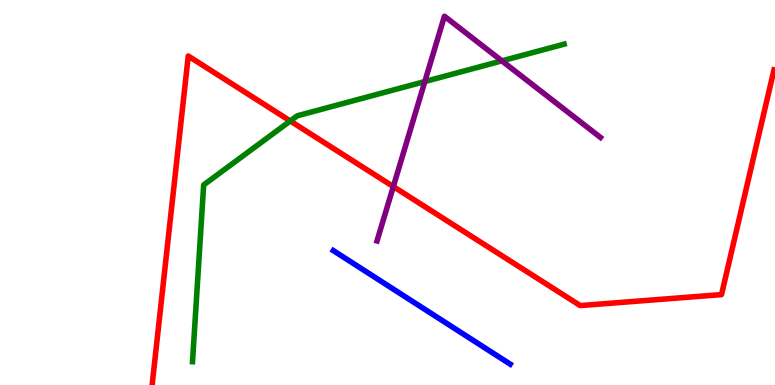[{'lines': ['blue', 'red'], 'intersections': []}, {'lines': ['green', 'red'], 'intersections': [{'x': 3.75, 'y': 6.86}]}, {'lines': ['purple', 'red'], 'intersections': [{'x': 5.08, 'y': 5.15}]}, {'lines': ['blue', 'green'], 'intersections': []}, {'lines': ['blue', 'purple'], 'intersections': []}, {'lines': ['green', 'purple'], 'intersections': [{'x': 5.48, 'y': 7.88}, {'x': 6.48, 'y': 8.42}]}]